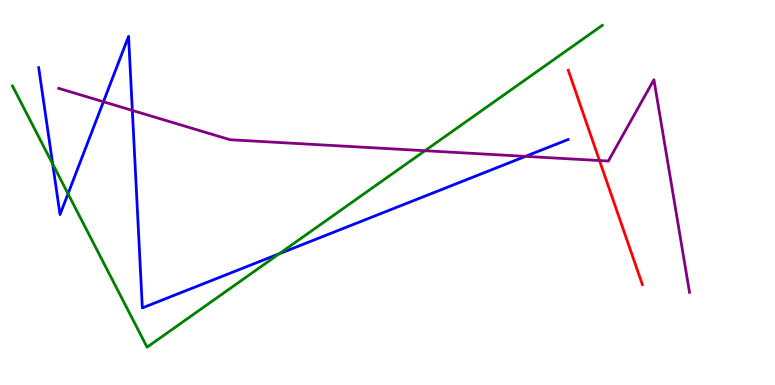[{'lines': ['blue', 'red'], 'intersections': []}, {'lines': ['green', 'red'], 'intersections': []}, {'lines': ['purple', 'red'], 'intersections': [{'x': 7.74, 'y': 5.83}]}, {'lines': ['blue', 'green'], 'intersections': [{'x': 0.68, 'y': 5.74}, {'x': 0.878, 'y': 4.97}, {'x': 3.6, 'y': 3.41}]}, {'lines': ['blue', 'purple'], 'intersections': [{'x': 1.33, 'y': 7.36}, {'x': 1.71, 'y': 7.13}, {'x': 6.78, 'y': 5.94}]}, {'lines': ['green', 'purple'], 'intersections': [{'x': 5.48, 'y': 6.09}]}]